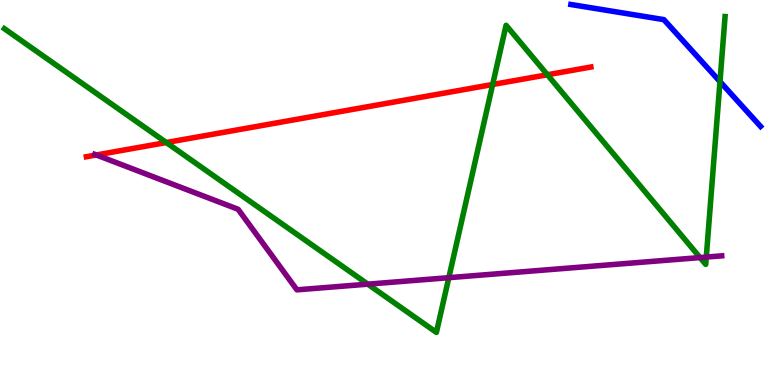[{'lines': ['blue', 'red'], 'intersections': []}, {'lines': ['green', 'red'], 'intersections': [{'x': 2.15, 'y': 6.3}, {'x': 6.36, 'y': 7.81}, {'x': 7.06, 'y': 8.06}]}, {'lines': ['purple', 'red'], 'intersections': [{'x': 1.24, 'y': 5.97}]}, {'lines': ['blue', 'green'], 'intersections': [{'x': 9.29, 'y': 7.88}]}, {'lines': ['blue', 'purple'], 'intersections': []}, {'lines': ['green', 'purple'], 'intersections': [{'x': 4.75, 'y': 2.62}, {'x': 5.79, 'y': 2.79}, {'x': 9.03, 'y': 3.31}, {'x': 9.11, 'y': 3.32}]}]